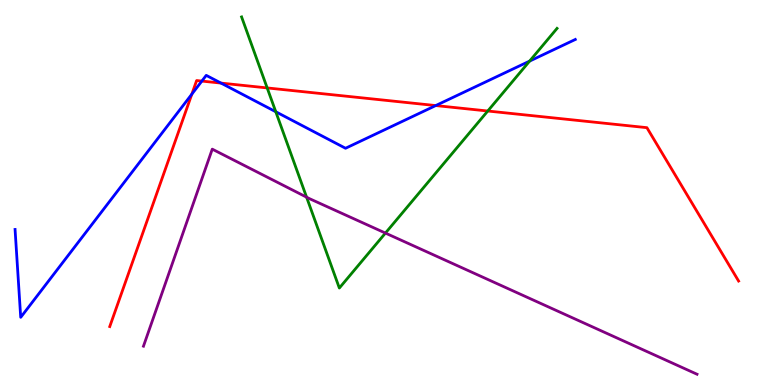[{'lines': ['blue', 'red'], 'intersections': [{'x': 2.48, 'y': 7.56}, {'x': 2.6, 'y': 7.89}, {'x': 2.85, 'y': 7.84}, {'x': 5.62, 'y': 7.26}]}, {'lines': ['green', 'red'], 'intersections': [{'x': 3.45, 'y': 7.72}, {'x': 6.29, 'y': 7.12}]}, {'lines': ['purple', 'red'], 'intersections': []}, {'lines': ['blue', 'green'], 'intersections': [{'x': 3.56, 'y': 7.1}, {'x': 6.83, 'y': 8.41}]}, {'lines': ['blue', 'purple'], 'intersections': []}, {'lines': ['green', 'purple'], 'intersections': [{'x': 3.96, 'y': 4.88}, {'x': 4.97, 'y': 3.95}]}]